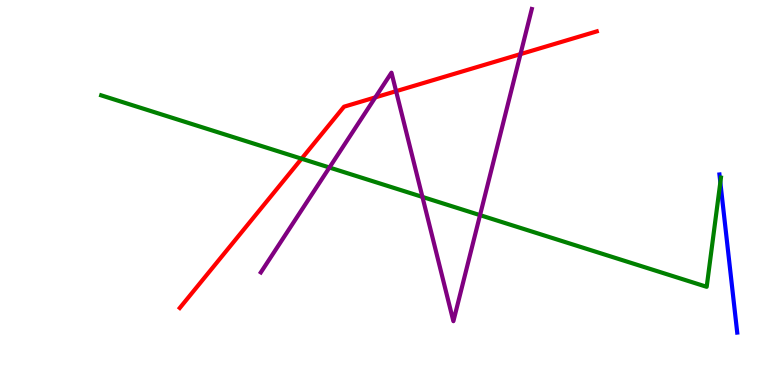[{'lines': ['blue', 'red'], 'intersections': []}, {'lines': ['green', 'red'], 'intersections': [{'x': 3.89, 'y': 5.88}]}, {'lines': ['purple', 'red'], 'intersections': [{'x': 4.84, 'y': 7.47}, {'x': 5.11, 'y': 7.63}, {'x': 6.72, 'y': 8.59}]}, {'lines': ['blue', 'green'], 'intersections': [{'x': 9.29, 'y': 5.26}]}, {'lines': ['blue', 'purple'], 'intersections': []}, {'lines': ['green', 'purple'], 'intersections': [{'x': 4.25, 'y': 5.65}, {'x': 5.45, 'y': 4.89}, {'x': 6.19, 'y': 4.41}]}]